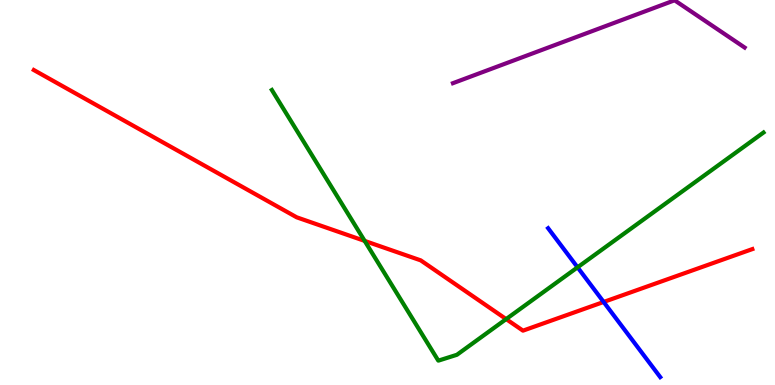[{'lines': ['blue', 'red'], 'intersections': [{'x': 7.79, 'y': 2.16}]}, {'lines': ['green', 'red'], 'intersections': [{'x': 4.71, 'y': 3.74}, {'x': 6.53, 'y': 1.71}]}, {'lines': ['purple', 'red'], 'intersections': []}, {'lines': ['blue', 'green'], 'intersections': [{'x': 7.45, 'y': 3.06}]}, {'lines': ['blue', 'purple'], 'intersections': []}, {'lines': ['green', 'purple'], 'intersections': []}]